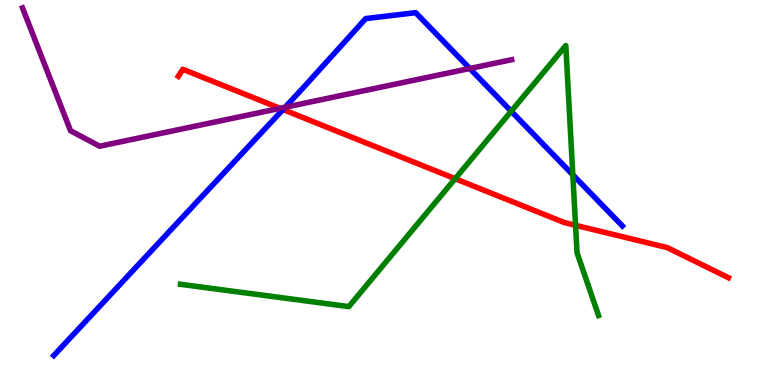[{'lines': ['blue', 'red'], 'intersections': [{'x': 3.65, 'y': 7.16}]}, {'lines': ['green', 'red'], 'intersections': [{'x': 5.87, 'y': 5.36}, {'x': 7.43, 'y': 4.15}]}, {'lines': ['purple', 'red'], 'intersections': [{'x': 3.61, 'y': 7.19}]}, {'lines': ['blue', 'green'], 'intersections': [{'x': 6.6, 'y': 7.11}, {'x': 7.39, 'y': 5.46}]}, {'lines': ['blue', 'purple'], 'intersections': [{'x': 3.68, 'y': 7.21}, {'x': 6.06, 'y': 8.22}]}, {'lines': ['green', 'purple'], 'intersections': []}]